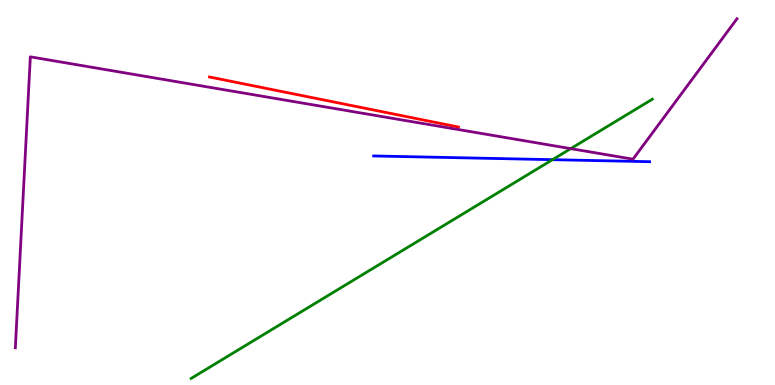[{'lines': ['blue', 'red'], 'intersections': []}, {'lines': ['green', 'red'], 'intersections': []}, {'lines': ['purple', 'red'], 'intersections': []}, {'lines': ['blue', 'green'], 'intersections': [{'x': 7.13, 'y': 5.85}]}, {'lines': ['blue', 'purple'], 'intersections': []}, {'lines': ['green', 'purple'], 'intersections': [{'x': 7.36, 'y': 6.14}]}]